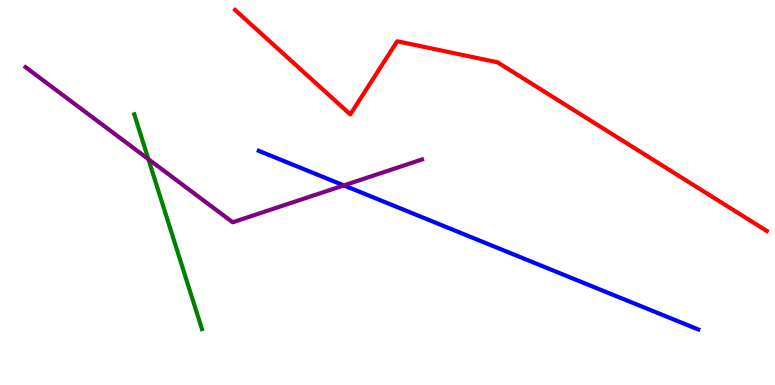[{'lines': ['blue', 'red'], 'intersections': []}, {'lines': ['green', 'red'], 'intersections': []}, {'lines': ['purple', 'red'], 'intersections': []}, {'lines': ['blue', 'green'], 'intersections': []}, {'lines': ['blue', 'purple'], 'intersections': [{'x': 4.44, 'y': 5.18}]}, {'lines': ['green', 'purple'], 'intersections': [{'x': 1.91, 'y': 5.87}]}]